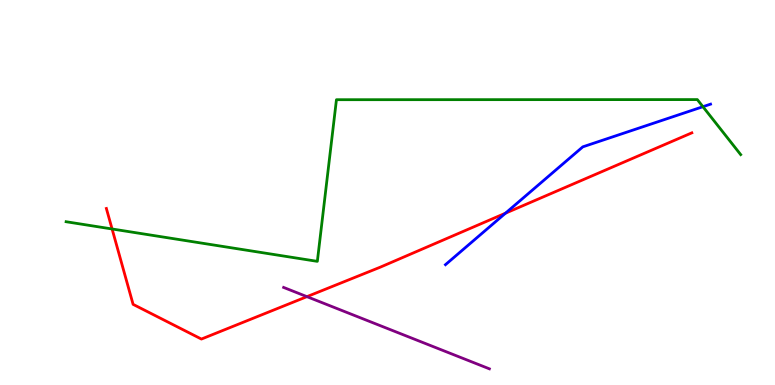[{'lines': ['blue', 'red'], 'intersections': [{'x': 6.52, 'y': 4.46}]}, {'lines': ['green', 'red'], 'intersections': [{'x': 1.45, 'y': 4.05}]}, {'lines': ['purple', 'red'], 'intersections': [{'x': 3.96, 'y': 2.29}]}, {'lines': ['blue', 'green'], 'intersections': [{'x': 9.07, 'y': 7.23}]}, {'lines': ['blue', 'purple'], 'intersections': []}, {'lines': ['green', 'purple'], 'intersections': []}]